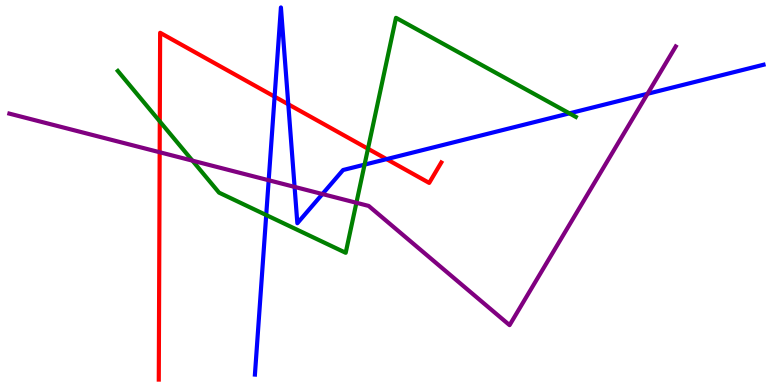[{'lines': ['blue', 'red'], 'intersections': [{'x': 3.54, 'y': 7.49}, {'x': 3.72, 'y': 7.29}, {'x': 4.99, 'y': 5.87}]}, {'lines': ['green', 'red'], 'intersections': [{'x': 2.06, 'y': 6.85}, {'x': 4.75, 'y': 6.14}]}, {'lines': ['purple', 'red'], 'intersections': [{'x': 2.06, 'y': 6.05}]}, {'lines': ['blue', 'green'], 'intersections': [{'x': 3.44, 'y': 4.41}, {'x': 4.7, 'y': 5.72}, {'x': 7.35, 'y': 7.06}]}, {'lines': ['blue', 'purple'], 'intersections': [{'x': 3.47, 'y': 5.32}, {'x': 3.8, 'y': 5.15}, {'x': 4.16, 'y': 4.96}, {'x': 8.36, 'y': 7.56}]}, {'lines': ['green', 'purple'], 'intersections': [{'x': 2.48, 'y': 5.83}, {'x': 4.6, 'y': 4.73}]}]